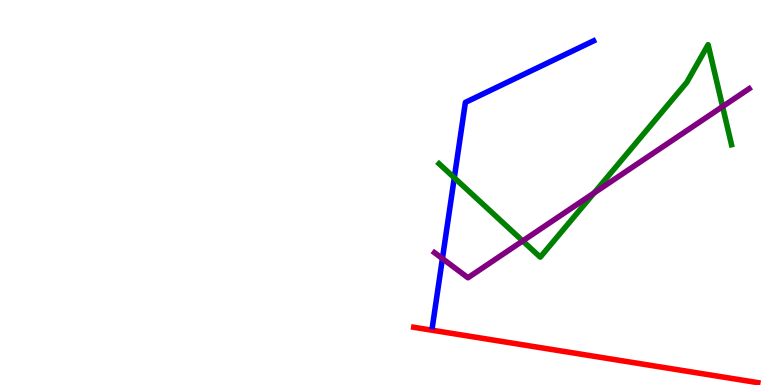[{'lines': ['blue', 'red'], 'intersections': []}, {'lines': ['green', 'red'], 'intersections': []}, {'lines': ['purple', 'red'], 'intersections': []}, {'lines': ['blue', 'green'], 'intersections': [{'x': 5.86, 'y': 5.38}]}, {'lines': ['blue', 'purple'], 'intersections': [{'x': 5.71, 'y': 3.28}]}, {'lines': ['green', 'purple'], 'intersections': [{'x': 6.74, 'y': 3.74}, {'x': 7.67, 'y': 4.99}, {'x': 9.32, 'y': 7.23}]}]